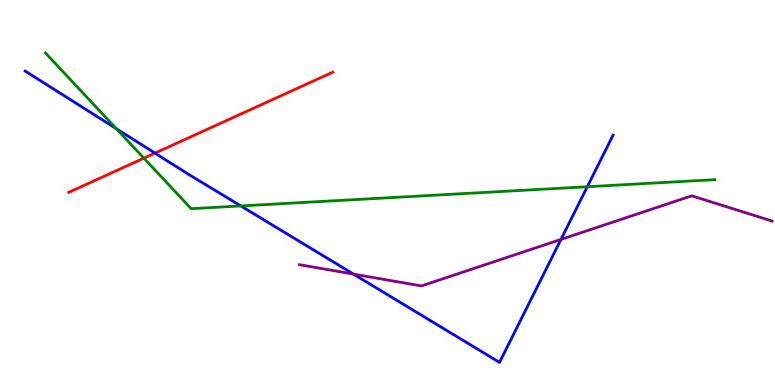[{'lines': ['blue', 'red'], 'intersections': [{'x': 2.0, 'y': 6.02}]}, {'lines': ['green', 'red'], 'intersections': [{'x': 1.86, 'y': 5.89}]}, {'lines': ['purple', 'red'], 'intersections': []}, {'lines': ['blue', 'green'], 'intersections': [{'x': 1.5, 'y': 6.66}, {'x': 3.11, 'y': 4.65}, {'x': 7.58, 'y': 5.15}]}, {'lines': ['blue', 'purple'], 'intersections': [{'x': 4.56, 'y': 2.88}, {'x': 7.24, 'y': 3.78}]}, {'lines': ['green', 'purple'], 'intersections': []}]